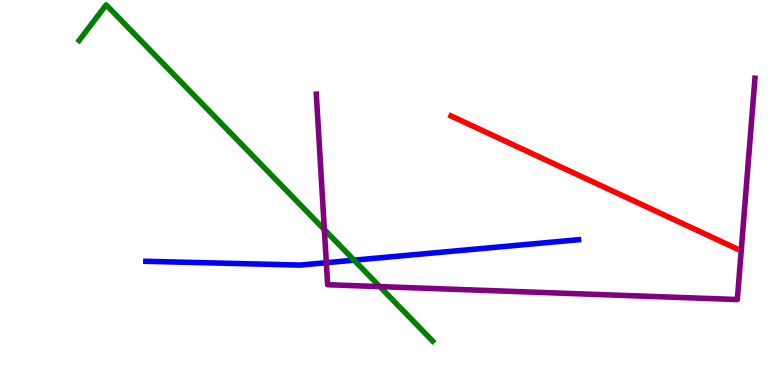[{'lines': ['blue', 'red'], 'intersections': []}, {'lines': ['green', 'red'], 'intersections': []}, {'lines': ['purple', 'red'], 'intersections': []}, {'lines': ['blue', 'green'], 'intersections': [{'x': 4.57, 'y': 3.24}]}, {'lines': ['blue', 'purple'], 'intersections': [{'x': 4.21, 'y': 3.18}]}, {'lines': ['green', 'purple'], 'intersections': [{'x': 4.19, 'y': 4.04}, {'x': 4.9, 'y': 2.56}]}]